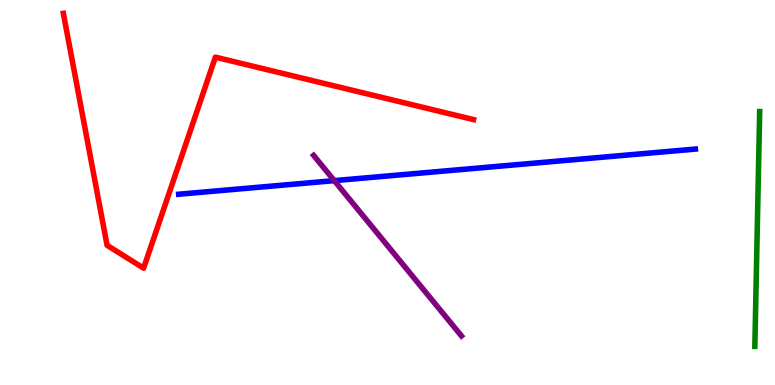[{'lines': ['blue', 'red'], 'intersections': []}, {'lines': ['green', 'red'], 'intersections': []}, {'lines': ['purple', 'red'], 'intersections': []}, {'lines': ['blue', 'green'], 'intersections': []}, {'lines': ['blue', 'purple'], 'intersections': [{'x': 4.31, 'y': 5.31}]}, {'lines': ['green', 'purple'], 'intersections': []}]